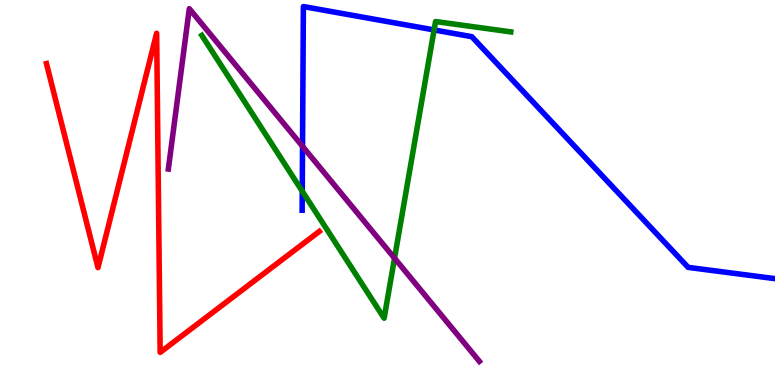[{'lines': ['blue', 'red'], 'intersections': []}, {'lines': ['green', 'red'], 'intersections': []}, {'lines': ['purple', 'red'], 'intersections': []}, {'lines': ['blue', 'green'], 'intersections': [{'x': 3.9, 'y': 5.03}, {'x': 5.6, 'y': 9.22}]}, {'lines': ['blue', 'purple'], 'intersections': [{'x': 3.9, 'y': 6.2}]}, {'lines': ['green', 'purple'], 'intersections': [{'x': 5.09, 'y': 3.29}]}]